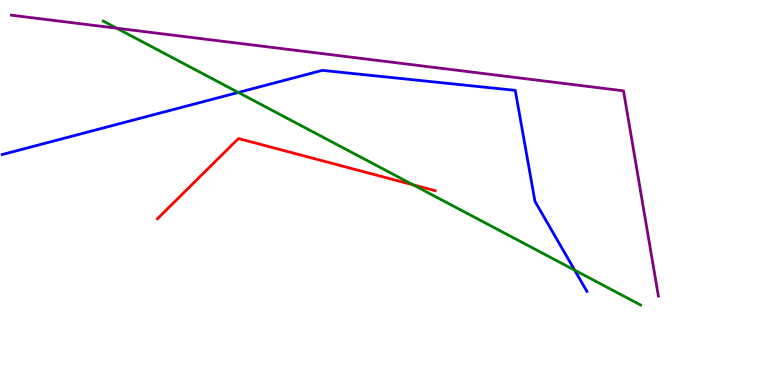[{'lines': ['blue', 'red'], 'intersections': []}, {'lines': ['green', 'red'], 'intersections': [{'x': 5.33, 'y': 5.2}]}, {'lines': ['purple', 'red'], 'intersections': []}, {'lines': ['blue', 'green'], 'intersections': [{'x': 3.07, 'y': 7.6}, {'x': 7.42, 'y': 2.98}]}, {'lines': ['blue', 'purple'], 'intersections': []}, {'lines': ['green', 'purple'], 'intersections': [{'x': 1.51, 'y': 9.27}]}]